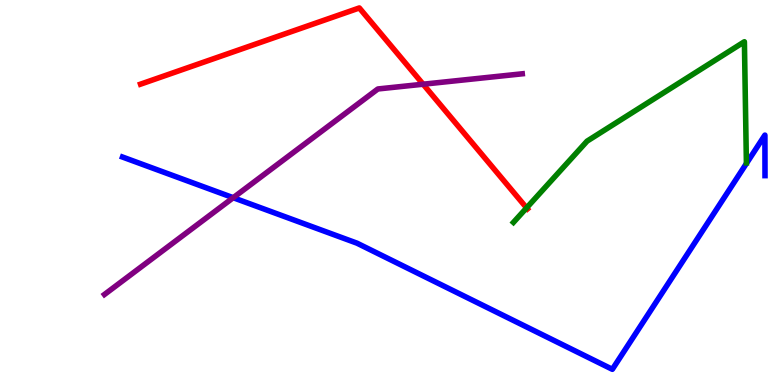[{'lines': ['blue', 'red'], 'intersections': []}, {'lines': ['green', 'red'], 'intersections': [{'x': 6.79, 'y': 4.6}]}, {'lines': ['purple', 'red'], 'intersections': [{'x': 5.46, 'y': 7.81}]}, {'lines': ['blue', 'green'], 'intersections': []}, {'lines': ['blue', 'purple'], 'intersections': [{'x': 3.01, 'y': 4.86}]}, {'lines': ['green', 'purple'], 'intersections': []}]